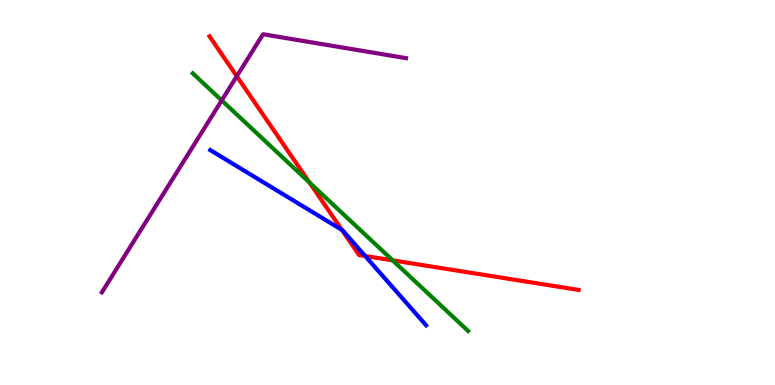[{'lines': ['blue', 'red'], 'intersections': [{'x': 4.41, 'y': 4.03}, {'x': 4.71, 'y': 3.35}]}, {'lines': ['green', 'red'], 'intersections': [{'x': 3.99, 'y': 5.26}, {'x': 5.07, 'y': 3.24}]}, {'lines': ['purple', 'red'], 'intersections': [{'x': 3.06, 'y': 8.02}]}, {'lines': ['blue', 'green'], 'intersections': []}, {'lines': ['blue', 'purple'], 'intersections': []}, {'lines': ['green', 'purple'], 'intersections': [{'x': 2.86, 'y': 7.39}]}]